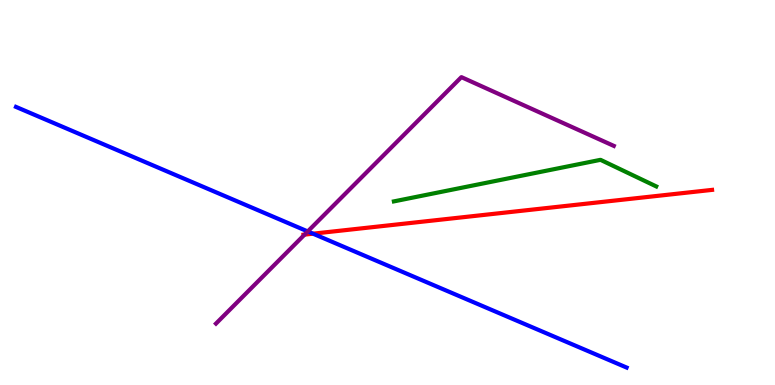[{'lines': ['blue', 'red'], 'intersections': [{'x': 4.04, 'y': 3.93}]}, {'lines': ['green', 'red'], 'intersections': []}, {'lines': ['purple', 'red'], 'intersections': [{'x': 3.93, 'y': 3.91}]}, {'lines': ['blue', 'green'], 'intersections': []}, {'lines': ['blue', 'purple'], 'intersections': [{'x': 3.97, 'y': 3.99}]}, {'lines': ['green', 'purple'], 'intersections': []}]